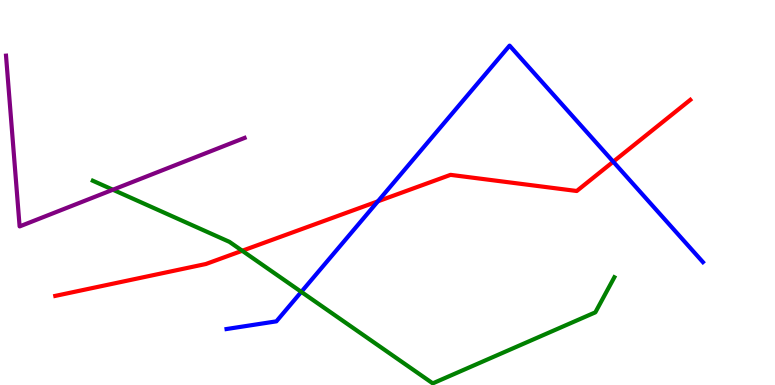[{'lines': ['blue', 'red'], 'intersections': [{'x': 4.88, 'y': 4.77}, {'x': 7.91, 'y': 5.8}]}, {'lines': ['green', 'red'], 'intersections': [{'x': 3.13, 'y': 3.49}]}, {'lines': ['purple', 'red'], 'intersections': []}, {'lines': ['blue', 'green'], 'intersections': [{'x': 3.89, 'y': 2.42}]}, {'lines': ['blue', 'purple'], 'intersections': []}, {'lines': ['green', 'purple'], 'intersections': [{'x': 1.46, 'y': 5.07}]}]